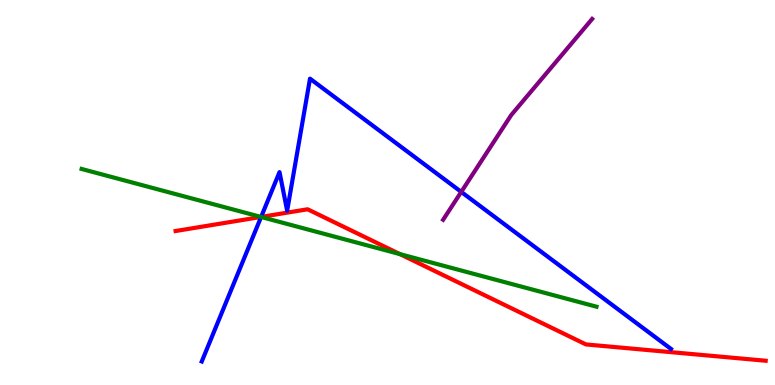[{'lines': ['blue', 'red'], 'intersections': [{'x': 3.37, 'y': 4.37}]}, {'lines': ['green', 'red'], 'intersections': [{'x': 3.37, 'y': 4.36}, {'x': 5.16, 'y': 3.4}]}, {'lines': ['purple', 'red'], 'intersections': []}, {'lines': ['blue', 'green'], 'intersections': [{'x': 3.37, 'y': 4.36}]}, {'lines': ['blue', 'purple'], 'intersections': [{'x': 5.95, 'y': 5.02}]}, {'lines': ['green', 'purple'], 'intersections': []}]